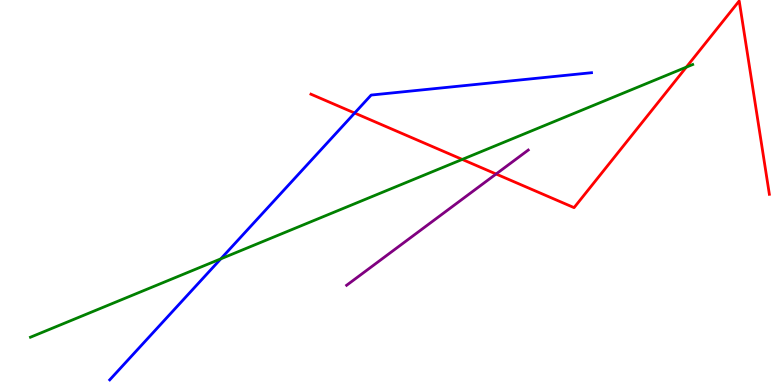[{'lines': ['blue', 'red'], 'intersections': [{'x': 4.58, 'y': 7.06}]}, {'lines': ['green', 'red'], 'intersections': [{'x': 5.96, 'y': 5.86}, {'x': 8.86, 'y': 8.26}]}, {'lines': ['purple', 'red'], 'intersections': [{'x': 6.4, 'y': 5.48}]}, {'lines': ['blue', 'green'], 'intersections': [{'x': 2.85, 'y': 3.28}]}, {'lines': ['blue', 'purple'], 'intersections': []}, {'lines': ['green', 'purple'], 'intersections': []}]